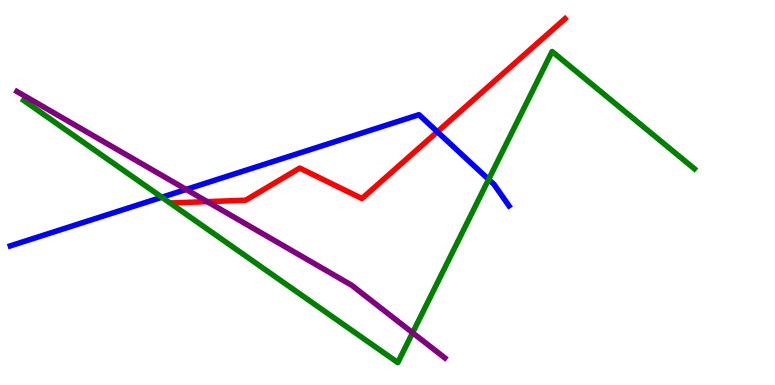[{'lines': ['blue', 'red'], 'intersections': [{'x': 5.64, 'y': 6.58}]}, {'lines': ['green', 'red'], 'intersections': []}, {'lines': ['purple', 'red'], 'intersections': [{'x': 2.67, 'y': 4.76}]}, {'lines': ['blue', 'green'], 'intersections': [{'x': 2.09, 'y': 4.88}, {'x': 6.31, 'y': 5.34}]}, {'lines': ['blue', 'purple'], 'intersections': [{'x': 2.4, 'y': 5.08}]}, {'lines': ['green', 'purple'], 'intersections': [{'x': 5.32, 'y': 1.36}]}]